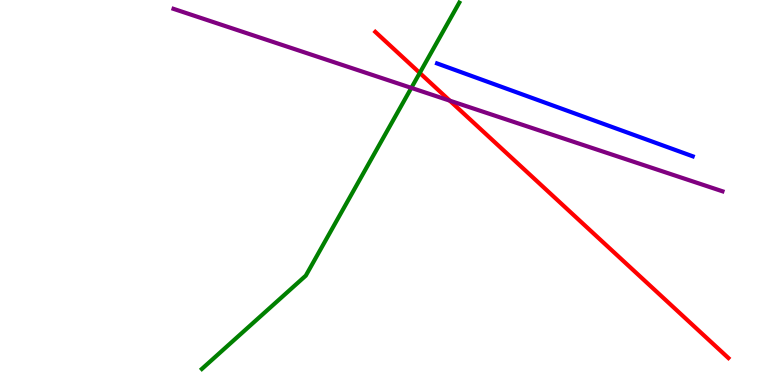[{'lines': ['blue', 'red'], 'intersections': []}, {'lines': ['green', 'red'], 'intersections': [{'x': 5.42, 'y': 8.11}]}, {'lines': ['purple', 'red'], 'intersections': [{'x': 5.8, 'y': 7.39}]}, {'lines': ['blue', 'green'], 'intersections': []}, {'lines': ['blue', 'purple'], 'intersections': []}, {'lines': ['green', 'purple'], 'intersections': [{'x': 5.31, 'y': 7.72}]}]